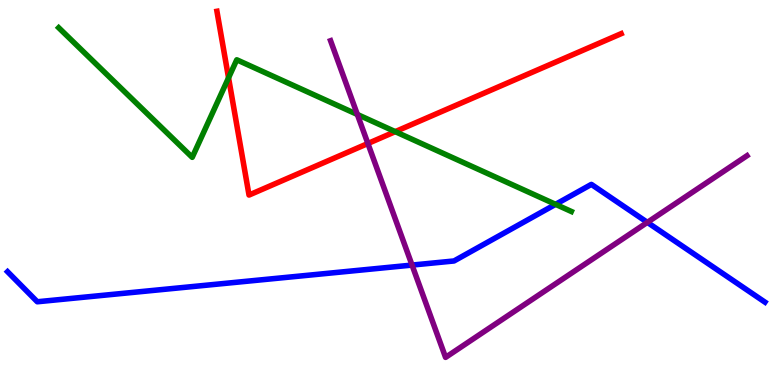[{'lines': ['blue', 'red'], 'intersections': []}, {'lines': ['green', 'red'], 'intersections': [{'x': 2.95, 'y': 7.98}, {'x': 5.1, 'y': 6.58}]}, {'lines': ['purple', 'red'], 'intersections': [{'x': 4.75, 'y': 6.27}]}, {'lines': ['blue', 'green'], 'intersections': [{'x': 7.17, 'y': 4.69}]}, {'lines': ['blue', 'purple'], 'intersections': [{'x': 5.32, 'y': 3.11}, {'x': 8.35, 'y': 4.22}]}, {'lines': ['green', 'purple'], 'intersections': [{'x': 4.61, 'y': 7.03}]}]